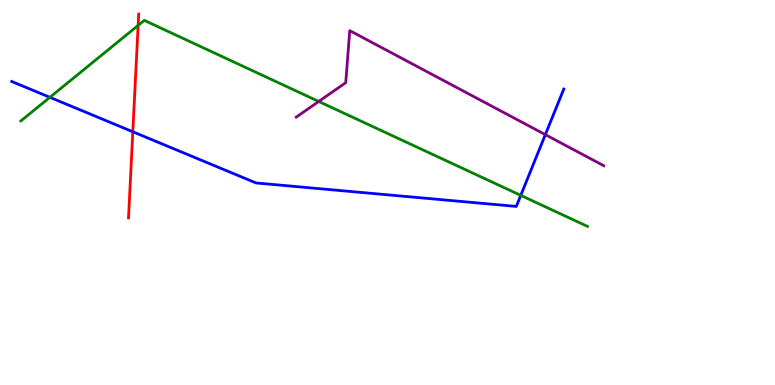[{'lines': ['blue', 'red'], 'intersections': [{'x': 1.71, 'y': 6.58}]}, {'lines': ['green', 'red'], 'intersections': [{'x': 1.78, 'y': 9.34}]}, {'lines': ['purple', 'red'], 'intersections': []}, {'lines': ['blue', 'green'], 'intersections': [{'x': 0.644, 'y': 7.47}, {'x': 6.72, 'y': 4.93}]}, {'lines': ['blue', 'purple'], 'intersections': [{'x': 7.04, 'y': 6.5}]}, {'lines': ['green', 'purple'], 'intersections': [{'x': 4.11, 'y': 7.36}]}]